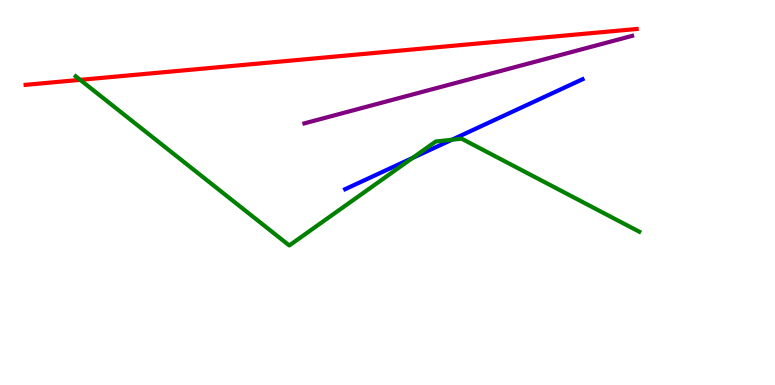[{'lines': ['blue', 'red'], 'intersections': []}, {'lines': ['green', 'red'], 'intersections': [{'x': 1.03, 'y': 7.93}]}, {'lines': ['purple', 'red'], 'intersections': []}, {'lines': ['blue', 'green'], 'intersections': [{'x': 5.32, 'y': 5.9}, {'x': 5.83, 'y': 6.37}]}, {'lines': ['blue', 'purple'], 'intersections': []}, {'lines': ['green', 'purple'], 'intersections': []}]